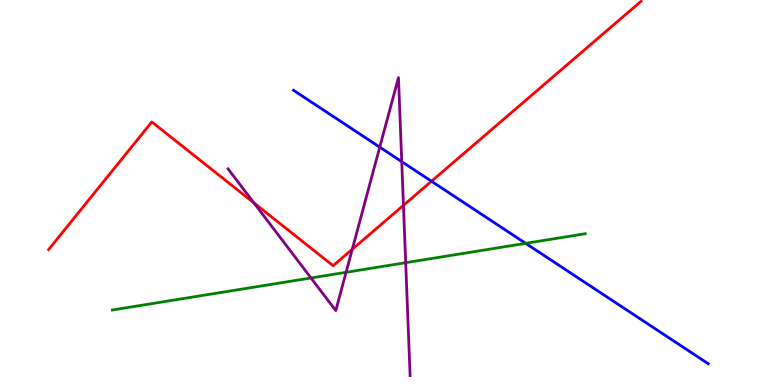[{'lines': ['blue', 'red'], 'intersections': [{'x': 5.57, 'y': 5.29}]}, {'lines': ['green', 'red'], 'intersections': []}, {'lines': ['purple', 'red'], 'intersections': [{'x': 3.28, 'y': 4.73}, {'x': 4.55, 'y': 3.53}, {'x': 5.21, 'y': 4.67}]}, {'lines': ['blue', 'green'], 'intersections': [{'x': 6.78, 'y': 3.68}]}, {'lines': ['blue', 'purple'], 'intersections': [{'x': 4.9, 'y': 6.18}, {'x': 5.18, 'y': 5.8}]}, {'lines': ['green', 'purple'], 'intersections': [{'x': 4.01, 'y': 2.78}, {'x': 4.47, 'y': 2.93}, {'x': 5.23, 'y': 3.18}]}]